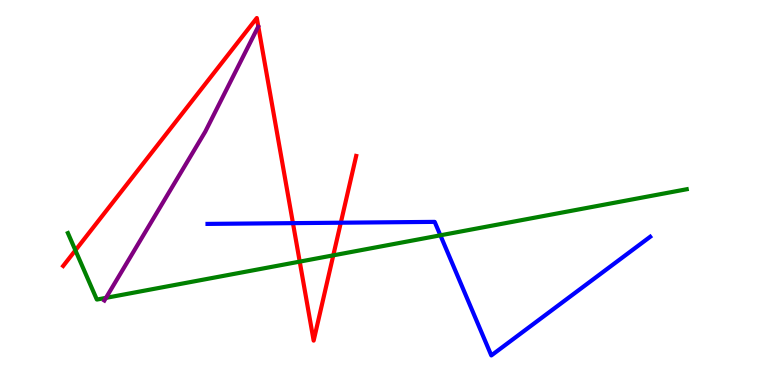[{'lines': ['blue', 'red'], 'intersections': [{'x': 3.78, 'y': 4.2}, {'x': 4.4, 'y': 4.22}]}, {'lines': ['green', 'red'], 'intersections': [{'x': 0.973, 'y': 3.5}, {'x': 3.87, 'y': 3.2}, {'x': 4.3, 'y': 3.37}]}, {'lines': ['purple', 'red'], 'intersections': []}, {'lines': ['blue', 'green'], 'intersections': [{'x': 5.68, 'y': 3.89}]}, {'lines': ['blue', 'purple'], 'intersections': []}, {'lines': ['green', 'purple'], 'intersections': [{'x': 1.37, 'y': 2.26}]}]